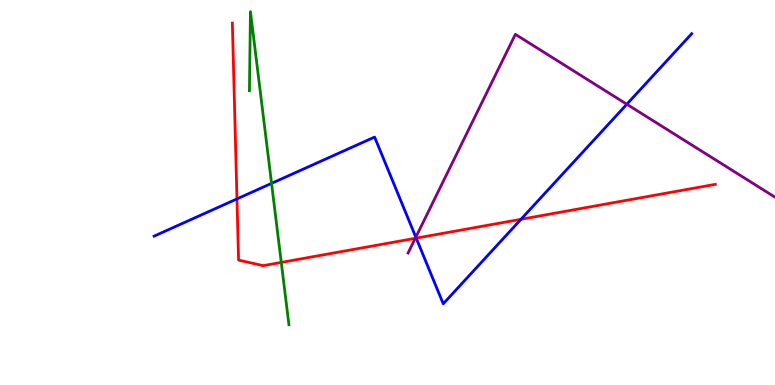[{'lines': ['blue', 'red'], 'intersections': [{'x': 3.06, 'y': 4.83}, {'x': 5.37, 'y': 3.81}, {'x': 6.72, 'y': 4.3}]}, {'lines': ['green', 'red'], 'intersections': [{'x': 3.63, 'y': 3.18}]}, {'lines': ['purple', 'red'], 'intersections': [{'x': 5.36, 'y': 3.81}]}, {'lines': ['blue', 'green'], 'intersections': [{'x': 3.5, 'y': 5.24}]}, {'lines': ['blue', 'purple'], 'intersections': [{'x': 5.37, 'y': 3.84}, {'x': 8.09, 'y': 7.29}]}, {'lines': ['green', 'purple'], 'intersections': []}]